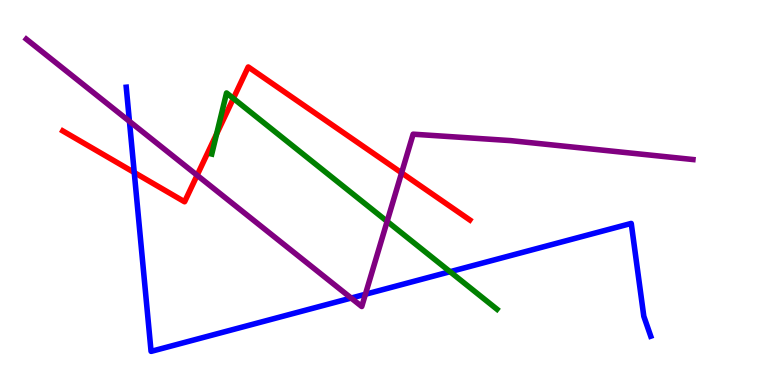[{'lines': ['blue', 'red'], 'intersections': [{'x': 1.73, 'y': 5.52}]}, {'lines': ['green', 'red'], 'intersections': [{'x': 2.8, 'y': 6.52}, {'x': 3.01, 'y': 7.44}]}, {'lines': ['purple', 'red'], 'intersections': [{'x': 2.54, 'y': 5.45}, {'x': 5.18, 'y': 5.51}]}, {'lines': ['blue', 'green'], 'intersections': [{'x': 5.81, 'y': 2.94}]}, {'lines': ['blue', 'purple'], 'intersections': [{'x': 1.67, 'y': 6.85}, {'x': 4.53, 'y': 2.26}, {'x': 4.71, 'y': 2.36}]}, {'lines': ['green', 'purple'], 'intersections': [{'x': 5.0, 'y': 4.25}]}]